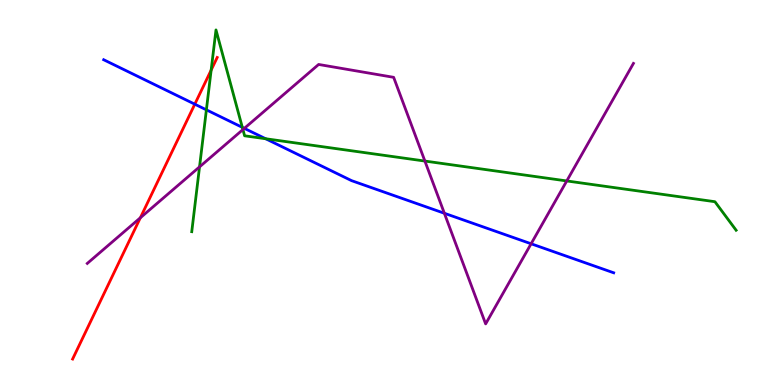[{'lines': ['blue', 'red'], 'intersections': [{'x': 2.51, 'y': 7.29}]}, {'lines': ['green', 'red'], 'intersections': [{'x': 2.72, 'y': 8.18}]}, {'lines': ['purple', 'red'], 'intersections': [{'x': 1.81, 'y': 4.34}]}, {'lines': ['blue', 'green'], 'intersections': [{'x': 2.66, 'y': 7.15}, {'x': 3.13, 'y': 6.69}, {'x': 3.43, 'y': 6.4}]}, {'lines': ['blue', 'purple'], 'intersections': [{'x': 3.15, 'y': 6.67}, {'x': 5.73, 'y': 4.46}, {'x': 6.85, 'y': 3.67}]}, {'lines': ['green', 'purple'], 'intersections': [{'x': 2.57, 'y': 5.67}, {'x': 3.13, 'y': 6.63}, {'x': 5.48, 'y': 5.82}, {'x': 7.31, 'y': 5.3}]}]